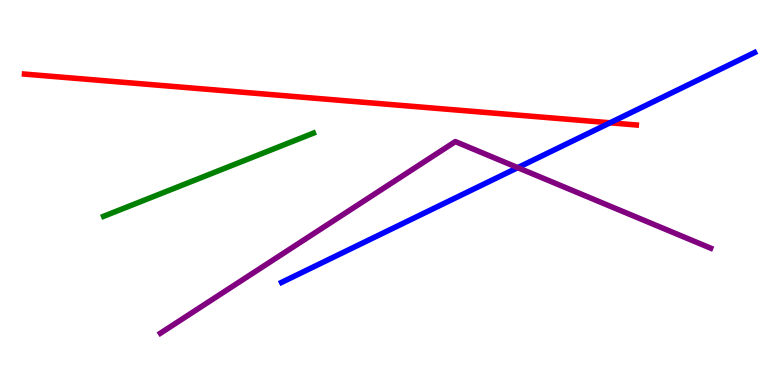[{'lines': ['blue', 'red'], 'intersections': [{'x': 7.87, 'y': 6.81}]}, {'lines': ['green', 'red'], 'intersections': []}, {'lines': ['purple', 'red'], 'intersections': []}, {'lines': ['blue', 'green'], 'intersections': []}, {'lines': ['blue', 'purple'], 'intersections': [{'x': 6.68, 'y': 5.65}]}, {'lines': ['green', 'purple'], 'intersections': []}]